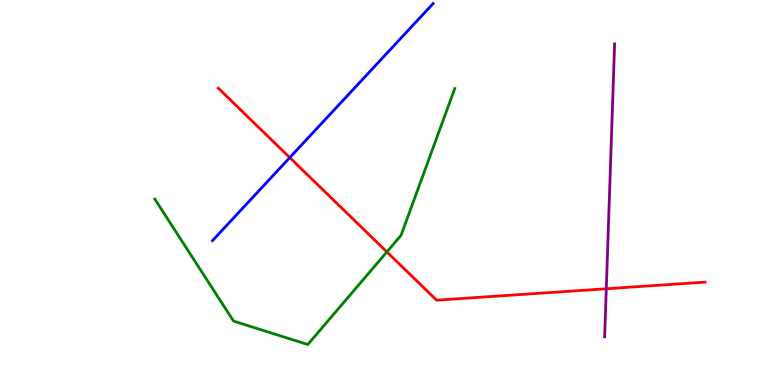[{'lines': ['blue', 'red'], 'intersections': [{'x': 3.74, 'y': 5.91}]}, {'lines': ['green', 'red'], 'intersections': [{'x': 4.99, 'y': 3.46}]}, {'lines': ['purple', 'red'], 'intersections': [{'x': 7.82, 'y': 2.5}]}, {'lines': ['blue', 'green'], 'intersections': []}, {'lines': ['blue', 'purple'], 'intersections': []}, {'lines': ['green', 'purple'], 'intersections': []}]